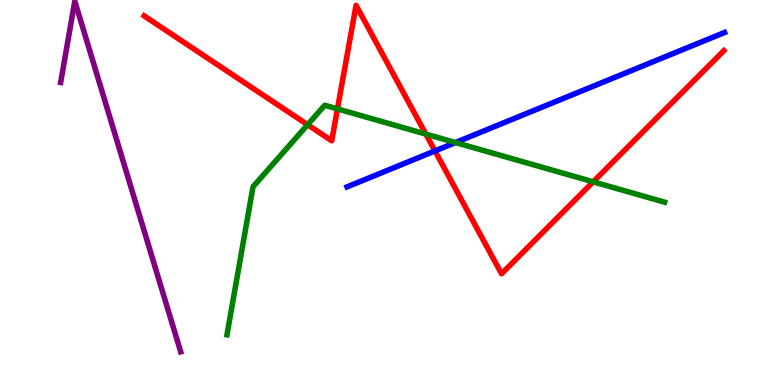[{'lines': ['blue', 'red'], 'intersections': [{'x': 5.61, 'y': 6.08}]}, {'lines': ['green', 'red'], 'intersections': [{'x': 3.97, 'y': 6.76}, {'x': 4.35, 'y': 7.17}, {'x': 5.49, 'y': 6.52}, {'x': 7.65, 'y': 5.28}]}, {'lines': ['purple', 'red'], 'intersections': []}, {'lines': ['blue', 'green'], 'intersections': [{'x': 5.88, 'y': 6.3}]}, {'lines': ['blue', 'purple'], 'intersections': []}, {'lines': ['green', 'purple'], 'intersections': []}]